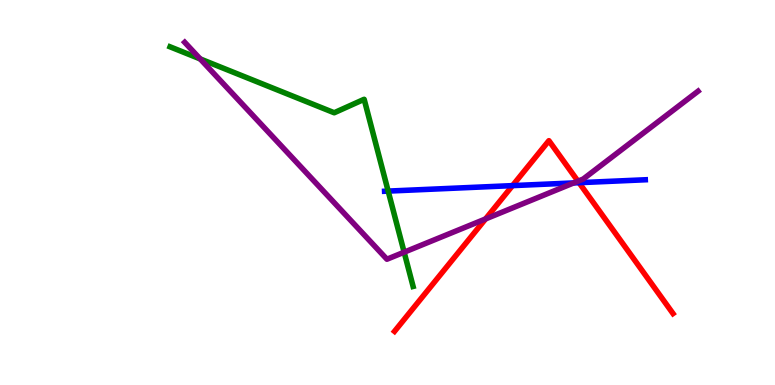[{'lines': ['blue', 'red'], 'intersections': [{'x': 6.61, 'y': 5.18}, {'x': 7.47, 'y': 5.25}]}, {'lines': ['green', 'red'], 'intersections': []}, {'lines': ['purple', 'red'], 'intersections': [{'x': 6.26, 'y': 4.31}, {'x': 7.46, 'y': 5.29}]}, {'lines': ['blue', 'green'], 'intersections': [{'x': 5.01, 'y': 5.04}]}, {'lines': ['blue', 'purple'], 'intersections': [{'x': 7.4, 'y': 5.25}]}, {'lines': ['green', 'purple'], 'intersections': [{'x': 2.58, 'y': 8.47}, {'x': 5.21, 'y': 3.45}]}]